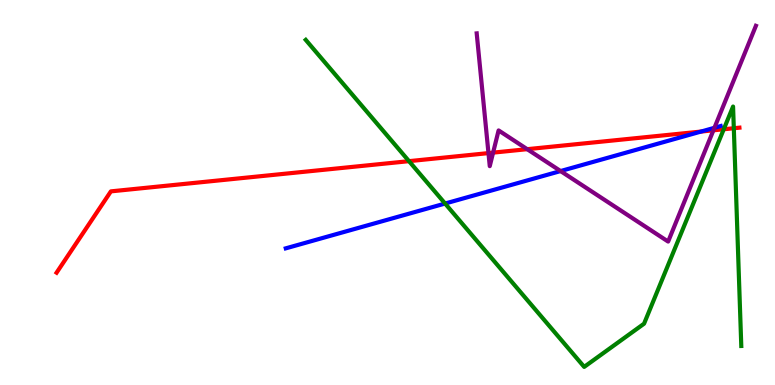[{'lines': ['blue', 'red'], 'intersections': [{'x': 9.05, 'y': 6.58}]}, {'lines': ['green', 'red'], 'intersections': [{'x': 5.28, 'y': 5.81}, {'x': 9.34, 'y': 6.64}, {'x': 9.47, 'y': 6.67}]}, {'lines': ['purple', 'red'], 'intersections': [{'x': 6.3, 'y': 6.02}, {'x': 6.36, 'y': 6.04}, {'x': 6.8, 'y': 6.13}, {'x': 9.21, 'y': 6.62}]}, {'lines': ['blue', 'green'], 'intersections': [{'x': 5.74, 'y': 4.71}]}, {'lines': ['blue', 'purple'], 'intersections': [{'x': 7.23, 'y': 5.56}, {'x': 9.22, 'y': 6.68}]}, {'lines': ['green', 'purple'], 'intersections': []}]